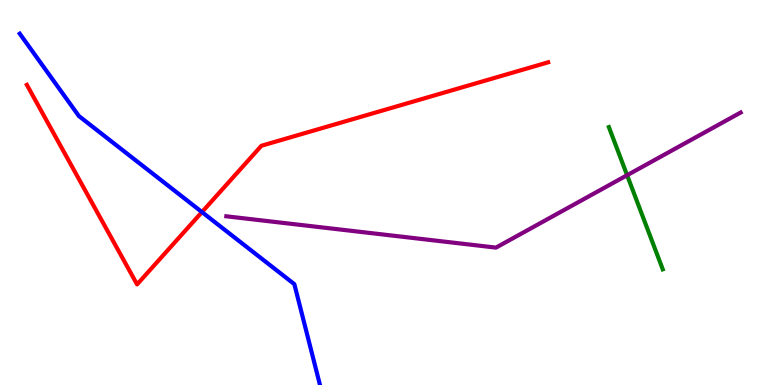[{'lines': ['blue', 'red'], 'intersections': [{'x': 2.61, 'y': 4.49}]}, {'lines': ['green', 'red'], 'intersections': []}, {'lines': ['purple', 'red'], 'intersections': []}, {'lines': ['blue', 'green'], 'intersections': []}, {'lines': ['blue', 'purple'], 'intersections': []}, {'lines': ['green', 'purple'], 'intersections': [{'x': 8.09, 'y': 5.45}]}]